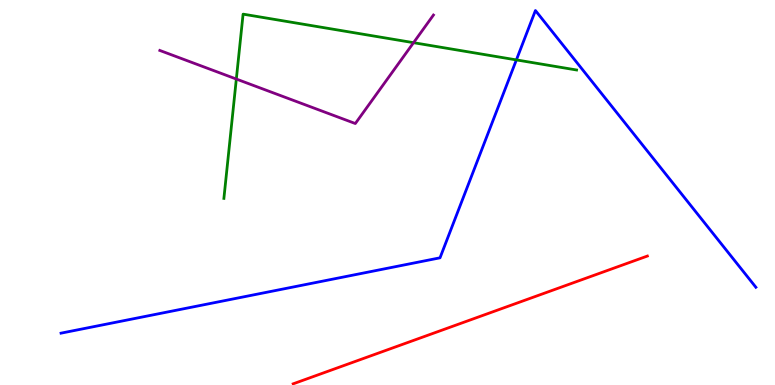[{'lines': ['blue', 'red'], 'intersections': []}, {'lines': ['green', 'red'], 'intersections': []}, {'lines': ['purple', 'red'], 'intersections': []}, {'lines': ['blue', 'green'], 'intersections': [{'x': 6.66, 'y': 8.44}]}, {'lines': ['blue', 'purple'], 'intersections': []}, {'lines': ['green', 'purple'], 'intersections': [{'x': 3.05, 'y': 7.95}, {'x': 5.34, 'y': 8.89}]}]